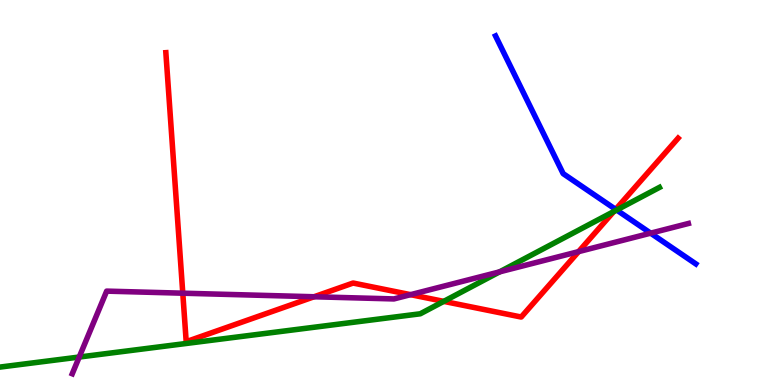[{'lines': ['blue', 'red'], 'intersections': [{'x': 7.94, 'y': 4.56}]}, {'lines': ['green', 'red'], 'intersections': [{'x': 5.73, 'y': 2.17}, {'x': 7.92, 'y': 4.51}]}, {'lines': ['purple', 'red'], 'intersections': [{'x': 2.36, 'y': 2.38}, {'x': 4.05, 'y': 2.29}, {'x': 5.3, 'y': 2.35}, {'x': 7.47, 'y': 3.46}]}, {'lines': ['blue', 'green'], 'intersections': [{'x': 7.96, 'y': 4.54}]}, {'lines': ['blue', 'purple'], 'intersections': [{'x': 8.4, 'y': 3.94}]}, {'lines': ['green', 'purple'], 'intersections': [{'x': 1.02, 'y': 0.726}, {'x': 6.45, 'y': 2.94}]}]